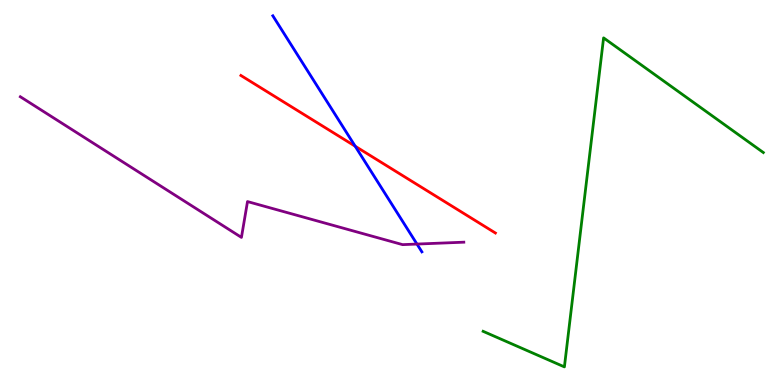[{'lines': ['blue', 'red'], 'intersections': [{'x': 4.58, 'y': 6.2}]}, {'lines': ['green', 'red'], 'intersections': []}, {'lines': ['purple', 'red'], 'intersections': []}, {'lines': ['blue', 'green'], 'intersections': []}, {'lines': ['blue', 'purple'], 'intersections': [{'x': 5.38, 'y': 3.66}]}, {'lines': ['green', 'purple'], 'intersections': []}]